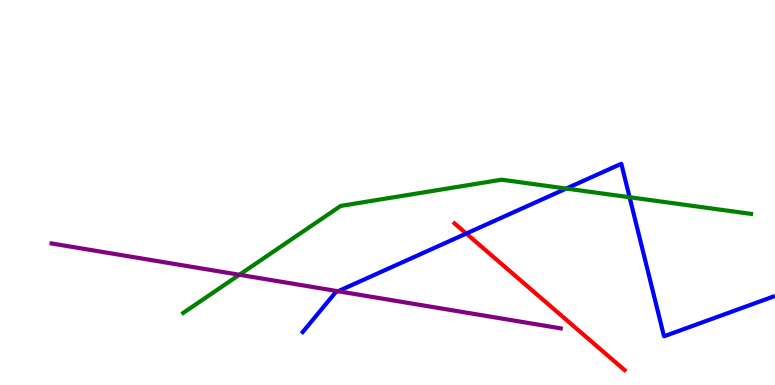[{'lines': ['blue', 'red'], 'intersections': [{'x': 6.02, 'y': 3.93}]}, {'lines': ['green', 'red'], 'intersections': []}, {'lines': ['purple', 'red'], 'intersections': []}, {'lines': ['blue', 'green'], 'intersections': [{'x': 7.31, 'y': 5.1}, {'x': 8.12, 'y': 4.88}]}, {'lines': ['blue', 'purple'], 'intersections': [{'x': 4.36, 'y': 2.44}]}, {'lines': ['green', 'purple'], 'intersections': [{'x': 3.09, 'y': 2.86}]}]